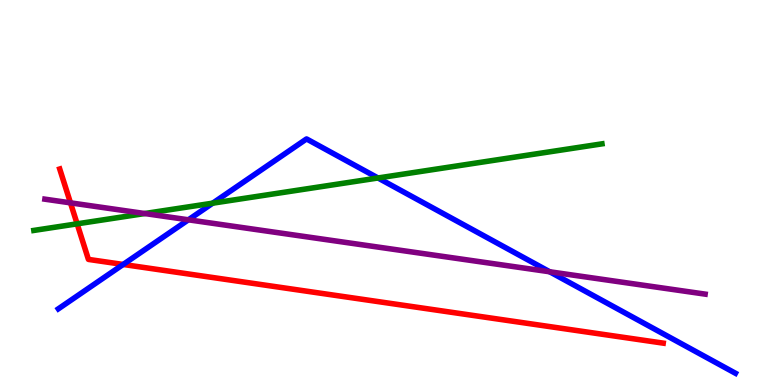[{'lines': ['blue', 'red'], 'intersections': [{'x': 1.59, 'y': 3.13}]}, {'lines': ['green', 'red'], 'intersections': [{'x': 0.995, 'y': 4.19}]}, {'lines': ['purple', 'red'], 'intersections': [{'x': 0.909, 'y': 4.73}]}, {'lines': ['blue', 'green'], 'intersections': [{'x': 2.74, 'y': 4.72}, {'x': 4.88, 'y': 5.38}]}, {'lines': ['blue', 'purple'], 'intersections': [{'x': 2.43, 'y': 4.29}, {'x': 7.09, 'y': 2.94}]}, {'lines': ['green', 'purple'], 'intersections': [{'x': 1.87, 'y': 4.45}]}]